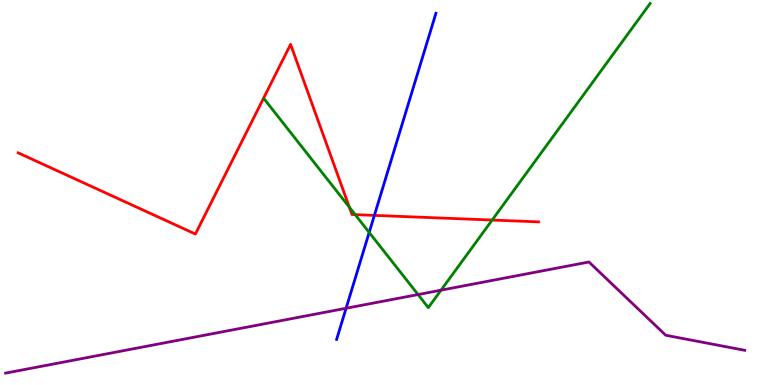[{'lines': ['blue', 'red'], 'intersections': [{'x': 4.83, 'y': 4.41}]}, {'lines': ['green', 'red'], 'intersections': [{'x': 4.51, 'y': 4.62}, {'x': 4.58, 'y': 4.43}, {'x': 6.35, 'y': 4.28}]}, {'lines': ['purple', 'red'], 'intersections': []}, {'lines': ['blue', 'green'], 'intersections': [{'x': 4.76, 'y': 3.96}]}, {'lines': ['blue', 'purple'], 'intersections': [{'x': 4.47, 'y': 1.99}]}, {'lines': ['green', 'purple'], 'intersections': [{'x': 5.39, 'y': 2.35}, {'x': 5.69, 'y': 2.46}]}]